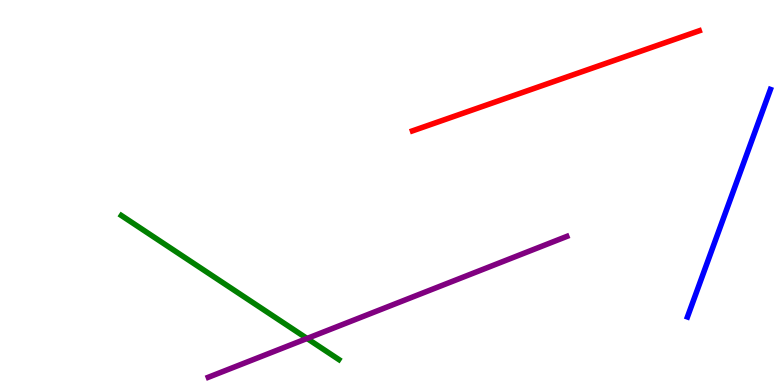[{'lines': ['blue', 'red'], 'intersections': []}, {'lines': ['green', 'red'], 'intersections': []}, {'lines': ['purple', 'red'], 'intersections': []}, {'lines': ['blue', 'green'], 'intersections': []}, {'lines': ['blue', 'purple'], 'intersections': []}, {'lines': ['green', 'purple'], 'intersections': [{'x': 3.96, 'y': 1.21}]}]